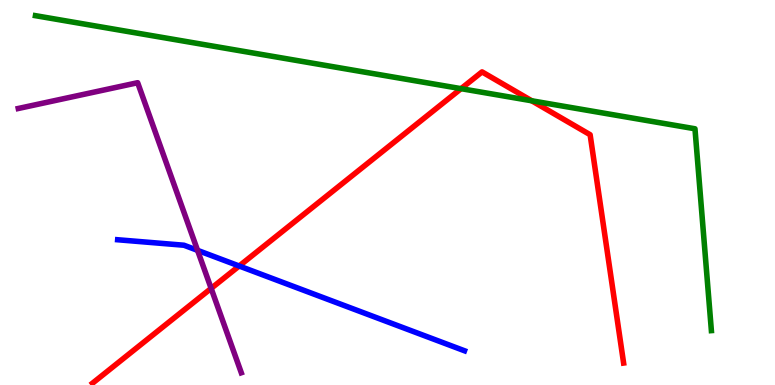[{'lines': ['blue', 'red'], 'intersections': [{'x': 3.09, 'y': 3.09}]}, {'lines': ['green', 'red'], 'intersections': [{'x': 5.95, 'y': 7.7}, {'x': 6.86, 'y': 7.38}]}, {'lines': ['purple', 'red'], 'intersections': [{'x': 2.72, 'y': 2.51}]}, {'lines': ['blue', 'green'], 'intersections': []}, {'lines': ['blue', 'purple'], 'intersections': [{'x': 2.55, 'y': 3.5}]}, {'lines': ['green', 'purple'], 'intersections': []}]